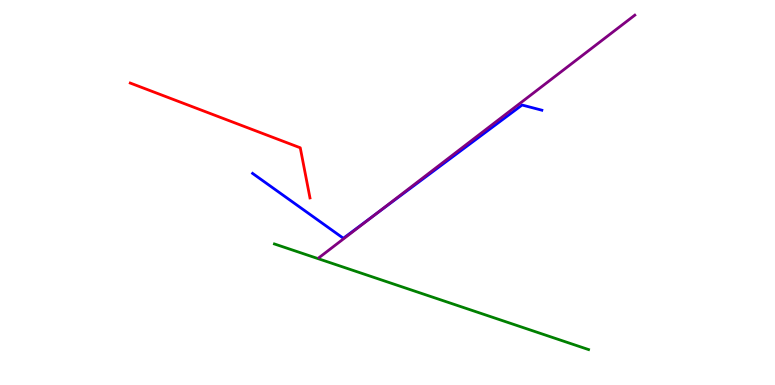[{'lines': ['blue', 'red'], 'intersections': []}, {'lines': ['green', 'red'], 'intersections': []}, {'lines': ['purple', 'red'], 'intersections': []}, {'lines': ['blue', 'green'], 'intersections': []}, {'lines': ['blue', 'purple'], 'intersections': [{'x': 4.83, 'y': 4.42}]}, {'lines': ['green', 'purple'], 'intersections': []}]